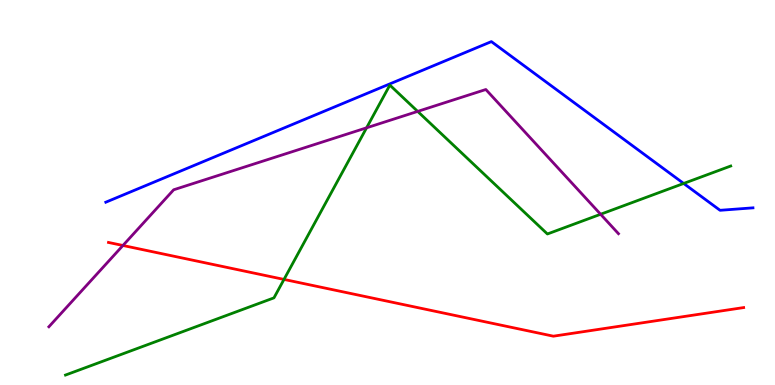[{'lines': ['blue', 'red'], 'intersections': []}, {'lines': ['green', 'red'], 'intersections': [{'x': 3.66, 'y': 2.74}]}, {'lines': ['purple', 'red'], 'intersections': [{'x': 1.59, 'y': 3.62}]}, {'lines': ['blue', 'green'], 'intersections': [{'x': 8.82, 'y': 5.23}]}, {'lines': ['blue', 'purple'], 'intersections': []}, {'lines': ['green', 'purple'], 'intersections': [{'x': 4.73, 'y': 6.68}, {'x': 5.39, 'y': 7.11}, {'x': 7.75, 'y': 4.43}]}]